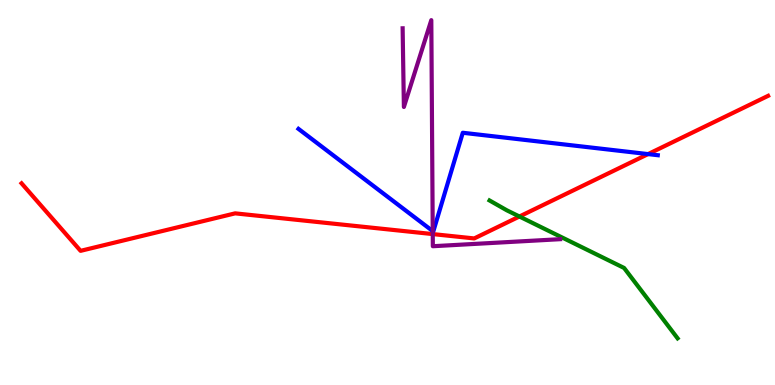[{'lines': ['blue', 'red'], 'intersections': [{'x': 8.36, 'y': 6.0}]}, {'lines': ['green', 'red'], 'intersections': [{'x': 6.7, 'y': 4.38}]}, {'lines': ['purple', 'red'], 'intersections': [{'x': 5.58, 'y': 3.92}]}, {'lines': ['blue', 'green'], 'intersections': []}, {'lines': ['blue', 'purple'], 'intersections': [{'x': 5.58, 'y': 4.0}]}, {'lines': ['green', 'purple'], 'intersections': []}]